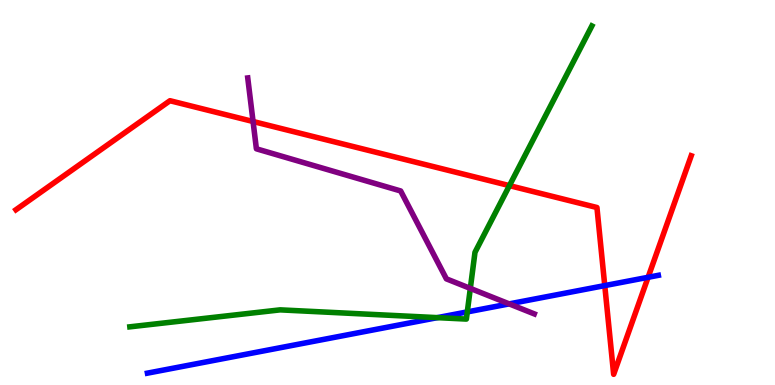[{'lines': ['blue', 'red'], 'intersections': [{'x': 7.8, 'y': 2.58}, {'x': 8.36, 'y': 2.8}]}, {'lines': ['green', 'red'], 'intersections': [{'x': 6.57, 'y': 5.18}]}, {'lines': ['purple', 'red'], 'intersections': [{'x': 3.27, 'y': 6.84}]}, {'lines': ['blue', 'green'], 'intersections': [{'x': 5.64, 'y': 1.75}, {'x': 6.03, 'y': 1.9}]}, {'lines': ['blue', 'purple'], 'intersections': [{'x': 6.57, 'y': 2.11}]}, {'lines': ['green', 'purple'], 'intersections': [{'x': 6.07, 'y': 2.51}]}]